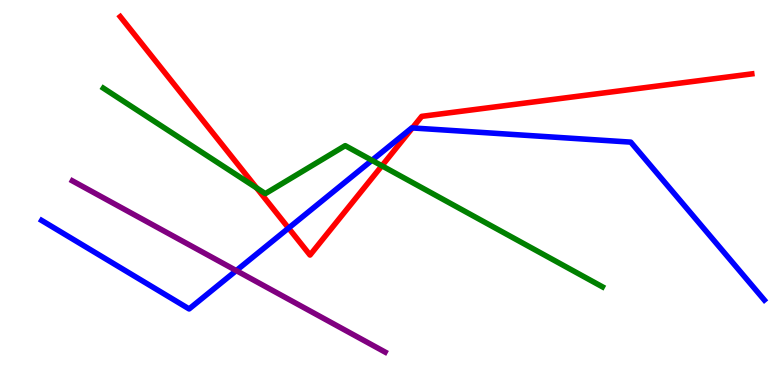[{'lines': ['blue', 'red'], 'intersections': [{'x': 3.72, 'y': 4.08}, {'x': 5.32, 'y': 6.68}]}, {'lines': ['green', 'red'], 'intersections': [{'x': 3.31, 'y': 5.12}, {'x': 4.93, 'y': 5.69}]}, {'lines': ['purple', 'red'], 'intersections': []}, {'lines': ['blue', 'green'], 'intersections': [{'x': 4.8, 'y': 5.84}]}, {'lines': ['blue', 'purple'], 'intersections': [{'x': 3.05, 'y': 2.97}]}, {'lines': ['green', 'purple'], 'intersections': []}]